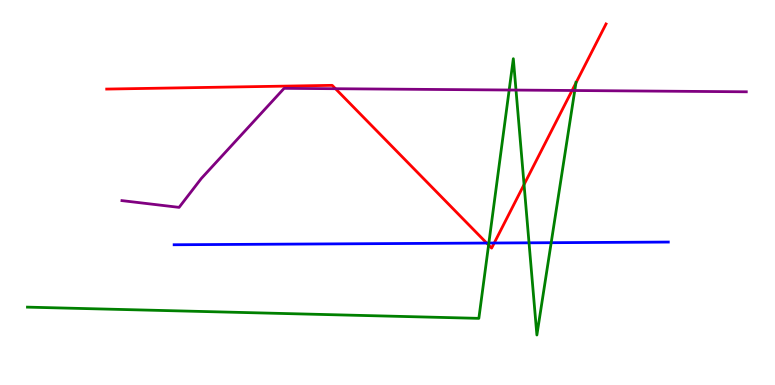[{'lines': ['blue', 'red'], 'intersections': [{'x': 6.28, 'y': 3.69}, {'x': 6.38, 'y': 3.69}]}, {'lines': ['green', 'red'], 'intersections': [{'x': 6.3, 'y': 3.64}, {'x': 6.76, 'y': 5.21}, {'x': 7.43, 'y': 7.85}]}, {'lines': ['purple', 'red'], 'intersections': [{'x': 4.33, 'y': 7.7}, {'x': 7.38, 'y': 7.65}]}, {'lines': ['blue', 'green'], 'intersections': [{'x': 6.31, 'y': 3.69}, {'x': 6.83, 'y': 3.69}, {'x': 7.11, 'y': 3.7}]}, {'lines': ['blue', 'purple'], 'intersections': []}, {'lines': ['green', 'purple'], 'intersections': [{'x': 6.57, 'y': 7.66}, {'x': 6.66, 'y': 7.66}, {'x': 7.42, 'y': 7.65}]}]